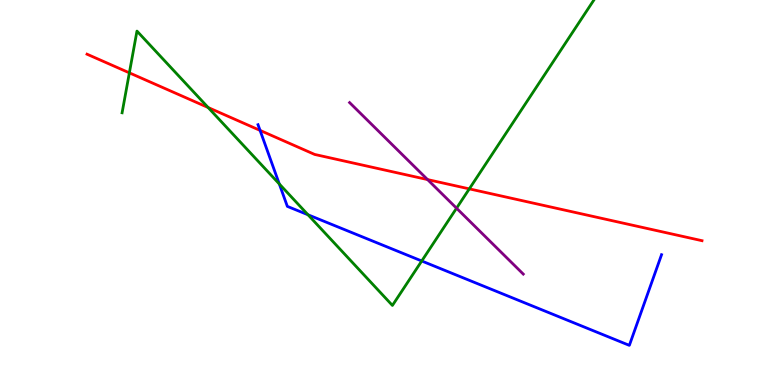[{'lines': ['blue', 'red'], 'intersections': [{'x': 3.36, 'y': 6.61}]}, {'lines': ['green', 'red'], 'intersections': [{'x': 1.67, 'y': 8.11}, {'x': 2.69, 'y': 7.21}, {'x': 6.06, 'y': 5.09}]}, {'lines': ['purple', 'red'], 'intersections': [{'x': 5.52, 'y': 5.34}]}, {'lines': ['blue', 'green'], 'intersections': [{'x': 3.6, 'y': 5.22}, {'x': 3.97, 'y': 4.42}, {'x': 5.44, 'y': 3.22}]}, {'lines': ['blue', 'purple'], 'intersections': []}, {'lines': ['green', 'purple'], 'intersections': [{'x': 5.89, 'y': 4.59}]}]